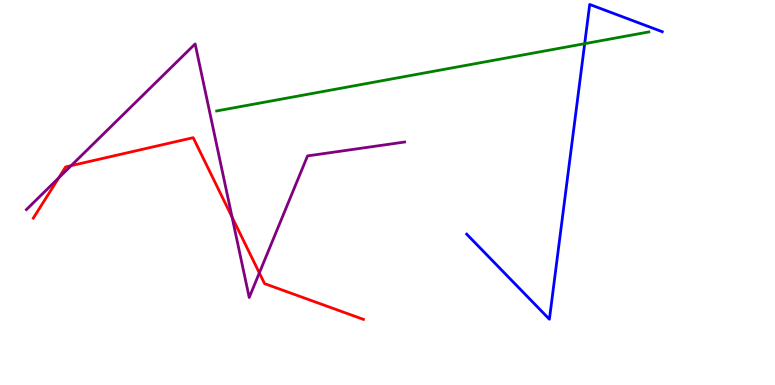[{'lines': ['blue', 'red'], 'intersections': []}, {'lines': ['green', 'red'], 'intersections': []}, {'lines': ['purple', 'red'], 'intersections': [{'x': 0.757, 'y': 5.38}, {'x': 0.918, 'y': 5.7}, {'x': 2.99, 'y': 4.36}, {'x': 3.35, 'y': 2.91}]}, {'lines': ['blue', 'green'], 'intersections': [{'x': 7.54, 'y': 8.87}]}, {'lines': ['blue', 'purple'], 'intersections': []}, {'lines': ['green', 'purple'], 'intersections': []}]